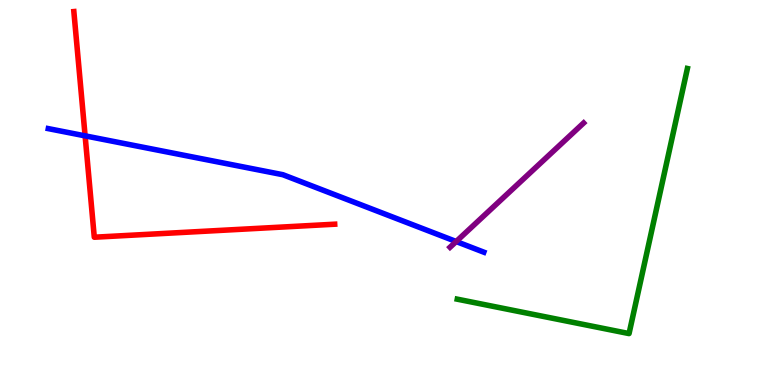[{'lines': ['blue', 'red'], 'intersections': [{'x': 1.1, 'y': 6.47}]}, {'lines': ['green', 'red'], 'intersections': []}, {'lines': ['purple', 'red'], 'intersections': []}, {'lines': ['blue', 'green'], 'intersections': []}, {'lines': ['blue', 'purple'], 'intersections': [{'x': 5.89, 'y': 3.73}]}, {'lines': ['green', 'purple'], 'intersections': []}]